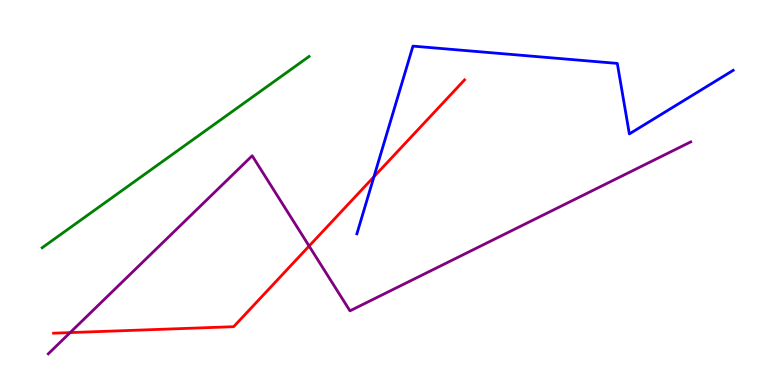[{'lines': ['blue', 'red'], 'intersections': [{'x': 4.83, 'y': 5.41}]}, {'lines': ['green', 'red'], 'intersections': []}, {'lines': ['purple', 'red'], 'intersections': [{'x': 0.905, 'y': 1.36}, {'x': 3.99, 'y': 3.61}]}, {'lines': ['blue', 'green'], 'intersections': []}, {'lines': ['blue', 'purple'], 'intersections': []}, {'lines': ['green', 'purple'], 'intersections': []}]